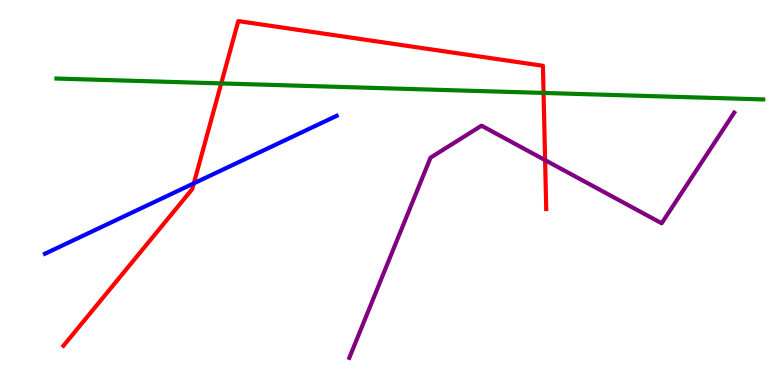[{'lines': ['blue', 'red'], 'intersections': [{'x': 2.5, 'y': 5.24}]}, {'lines': ['green', 'red'], 'intersections': [{'x': 2.85, 'y': 7.83}, {'x': 7.01, 'y': 7.59}]}, {'lines': ['purple', 'red'], 'intersections': [{'x': 7.03, 'y': 5.84}]}, {'lines': ['blue', 'green'], 'intersections': []}, {'lines': ['blue', 'purple'], 'intersections': []}, {'lines': ['green', 'purple'], 'intersections': []}]